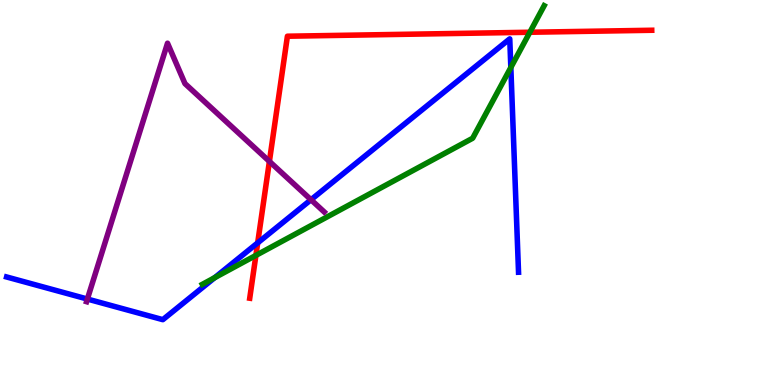[{'lines': ['blue', 'red'], 'intersections': [{'x': 3.33, 'y': 3.69}]}, {'lines': ['green', 'red'], 'intersections': [{'x': 3.3, 'y': 3.37}, {'x': 6.84, 'y': 9.16}]}, {'lines': ['purple', 'red'], 'intersections': [{'x': 3.48, 'y': 5.81}]}, {'lines': ['blue', 'green'], 'intersections': [{'x': 2.77, 'y': 2.79}, {'x': 6.59, 'y': 8.25}]}, {'lines': ['blue', 'purple'], 'intersections': [{'x': 1.13, 'y': 2.23}, {'x': 4.01, 'y': 4.81}]}, {'lines': ['green', 'purple'], 'intersections': []}]